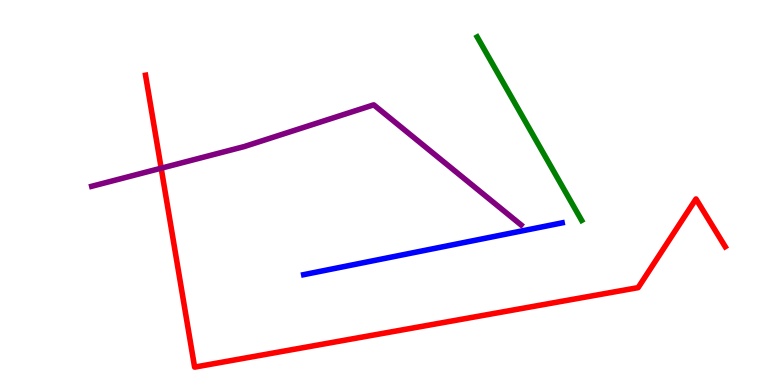[{'lines': ['blue', 'red'], 'intersections': []}, {'lines': ['green', 'red'], 'intersections': []}, {'lines': ['purple', 'red'], 'intersections': [{'x': 2.08, 'y': 5.63}]}, {'lines': ['blue', 'green'], 'intersections': []}, {'lines': ['blue', 'purple'], 'intersections': []}, {'lines': ['green', 'purple'], 'intersections': []}]